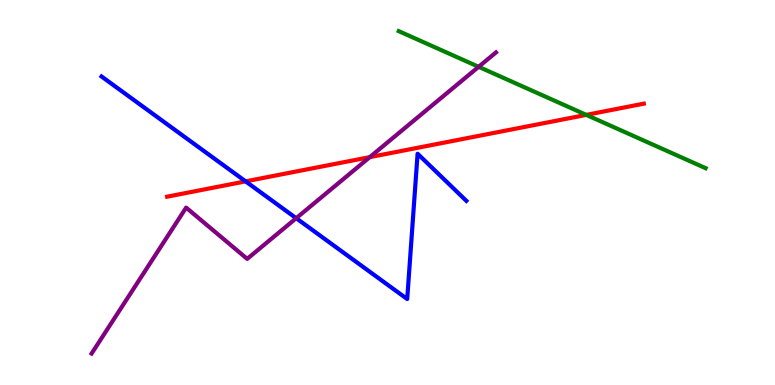[{'lines': ['blue', 'red'], 'intersections': [{'x': 3.17, 'y': 5.29}]}, {'lines': ['green', 'red'], 'intersections': [{'x': 7.56, 'y': 7.02}]}, {'lines': ['purple', 'red'], 'intersections': [{'x': 4.77, 'y': 5.92}]}, {'lines': ['blue', 'green'], 'intersections': []}, {'lines': ['blue', 'purple'], 'intersections': [{'x': 3.82, 'y': 4.33}]}, {'lines': ['green', 'purple'], 'intersections': [{'x': 6.18, 'y': 8.26}]}]